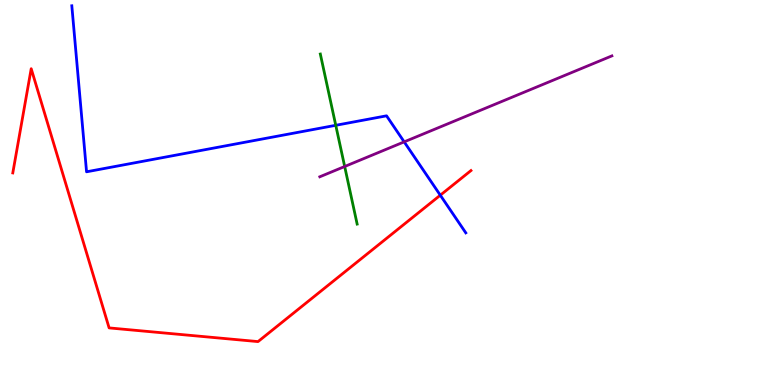[{'lines': ['blue', 'red'], 'intersections': [{'x': 5.68, 'y': 4.93}]}, {'lines': ['green', 'red'], 'intersections': []}, {'lines': ['purple', 'red'], 'intersections': []}, {'lines': ['blue', 'green'], 'intersections': [{'x': 4.33, 'y': 6.75}]}, {'lines': ['blue', 'purple'], 'intersections': [{'x': 5.22, 'y': 6.32}]}, {'lines': ['green', 'purple'], 'intersections': [{'x': 4.45, 'y': 5.68}]}]